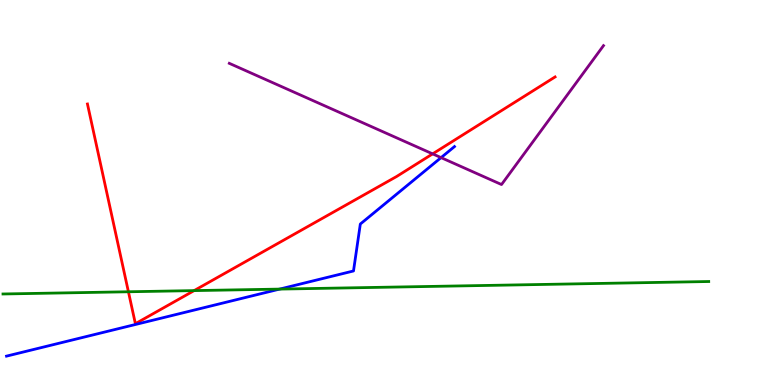[{'lines': ['blue', 'red'], 'intersections': []}, {'lines': ['green', 'red'], 'intersections': [{'x': 1.66, 'y': 2.42}, {'x': 2.5, 'y': 2.45}]}, {'lines': ['purple', 'red'], 'intersections': [{'x': 5.58, 'y': 6.0}]}, {'lines': ['blue', 'green'], 'intersections': [{'x': 3.61, 'y': 2.49}]}, {'lines': ['blue', 'purple'], 'intersections': [{'x': 5.69, 'y': 5.91}]}, {'lines': ['green', 'purple'], 'intersections': []}]